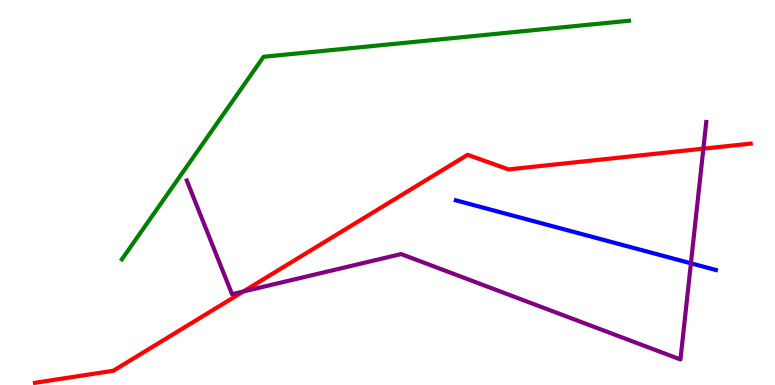[{'lines': ['blue', 'red'], 'intersections': []}, {'lines': ['green', 'red'], 'intersections': []}, {'lines': ['purple', 'red'], 'intersections': [{'x': 3.14, 'y': 2.43}, {'x': 9.08, 'y': 6.14}]}, {'lines': ['blue', 'green'], 'intersections': []}, {'lines': ['blue', 'purple'], 'intersections': [{'x': 8.91, 'y': 3.16}]}, {'lines': ['green', 'purple'], 'intersections': []}]